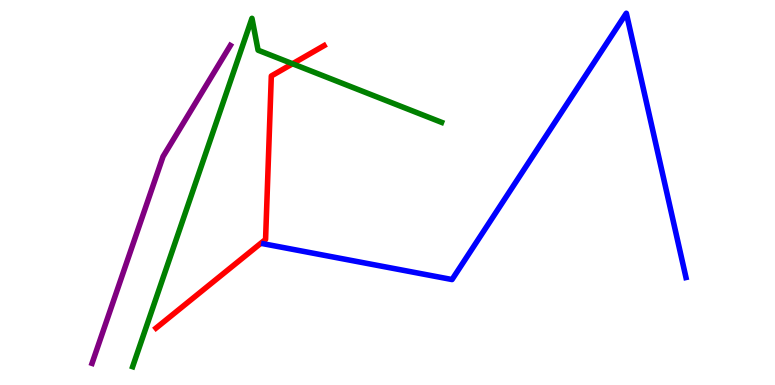[{'lines': ['blue', 'red'], 'intersections': []}, {'lines': ['green', 'red'], 'intersections': [{'x': 3.77, 'y': 8.34}]}, {'lines': ['purple', 'red'], 'intersections': []}, {'lines': ['blue', 'green'], 'intersections': []}, {'lines': ['blue', 'purple'], 'intersections': []}, {'lines': ['green', 'purple'], 'intersections': []}]